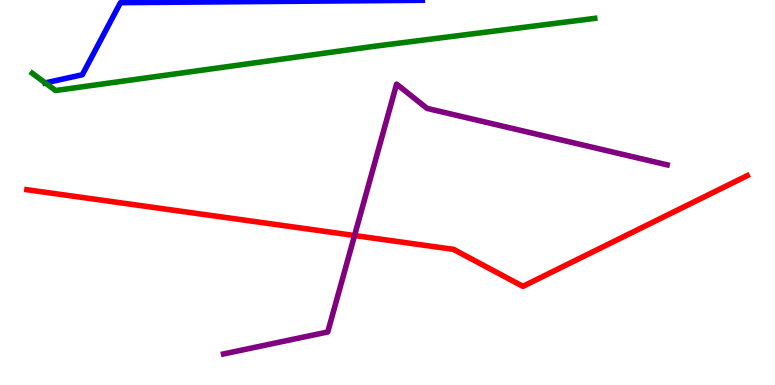[{'lines': ['blue', 'red'], 'intersections': []}, {'lines': ['green', 'red'], 'intersections': []}, {'lines': ['purple', 'red'], 'intersections': [{'x': 4.57, 'y': 3.88}]}, {'lines': ['blue', 'green'], 'intersections': [{'x': 0.584, 'y': 7.85}]}, {'lines': ['blue', 'purple'], 'intersections': []}, {'lines': ['green', 'purple'], 'intersections': []}]